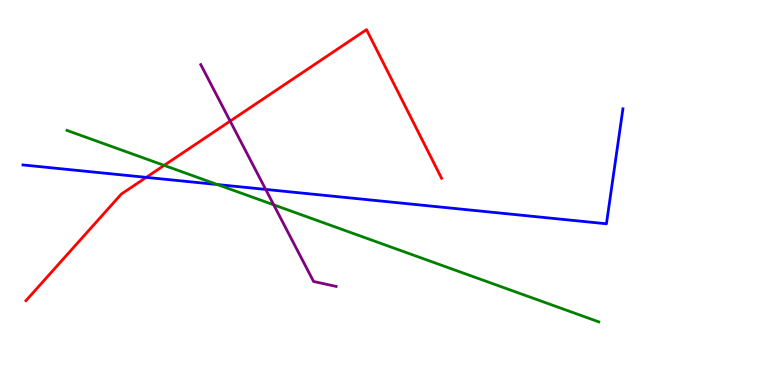[{'lines': ['blue', 'red'], 'intersections': [{'x': 1.89, 'y': 5.39}]}, {'lines': ['green', 'red'], 'intersections': [{'x': 2.12, 'y': 5.7}]}, {'lines': ['purple', 'red'], 'intersections': [{'x': 2.97, 'y': 6.85}]}, {'lines': ['blue', 'green'], 'intersections': [{'x': 2.8, 'y': 5.21}]}, {'lines': ['blue', 'purple'], 'intersections': [{'x': 3.43, 'y': 5.08}]}, {'lines': ['green', 'purple'], 'intersections': [{'x': 3.53, 'y': 4.68}]}]